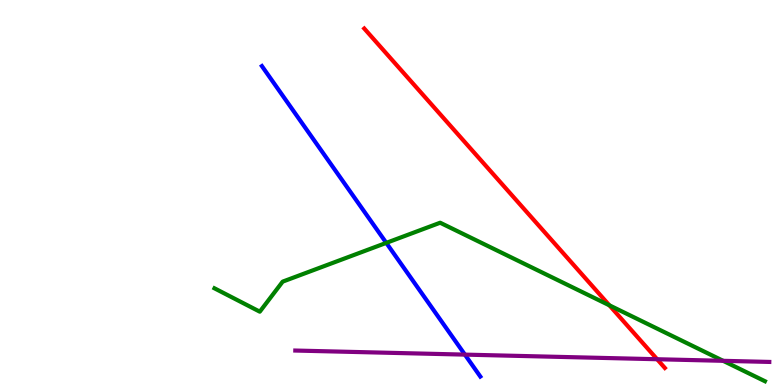[{'lines': ['blue', 'red'], 'intersections': []}, {'lines': ['green', 'red'], 'intersections': [{'x': 7.86, 'y': 2.07}]}, {'lines': ['purple', 'red'], 'intersections': [{'x': 8.48, 'y': 0.669}]}, {'lines': ['blue', 'green'], 'intersections': [{'x': 4.98, 'y': 3.69}]}, {'lines': ['blue', 'purple'], 'intersections': [{'x': 6.0, 'y': 0.789}]}, {'lines': ['green', 'purple'], 'intersections': [{'x': 9.33, 'y': 0.628}]}]